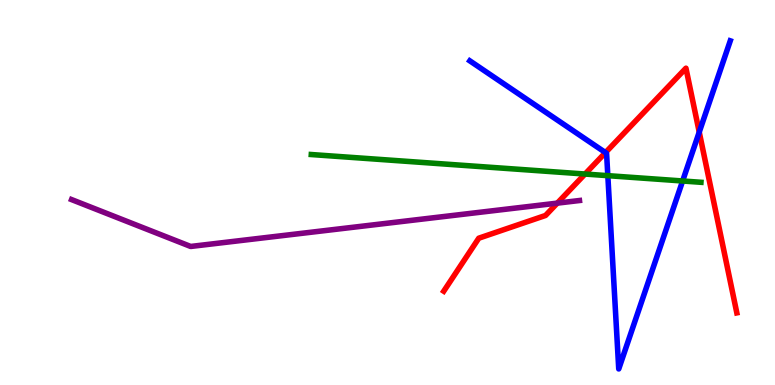[{'lines': ['blue', 'red'], 'intersections': [{'x': 7.81, 'y': 6.04}, {'x': 9.02, 'y': 6.57}]}, {'lines': ['green', 'red'], 'intersections': [{'x': 7.55, 'y': 5.48}]}, {'lines': ['purple', 'red'], 'intersections': [{'x': 7.19, 'y': 4.72}]}, {'lines': ['blue', 'green'], 'intersections': [{'x': 7.84, 'y': 5.44}, {'x': 8.81, 'y': 5.3}]}, {'lines': ['blue', 'purple'], 'intersections': []}, {'lines': ['green', 'purple'], 'intersections': []}]